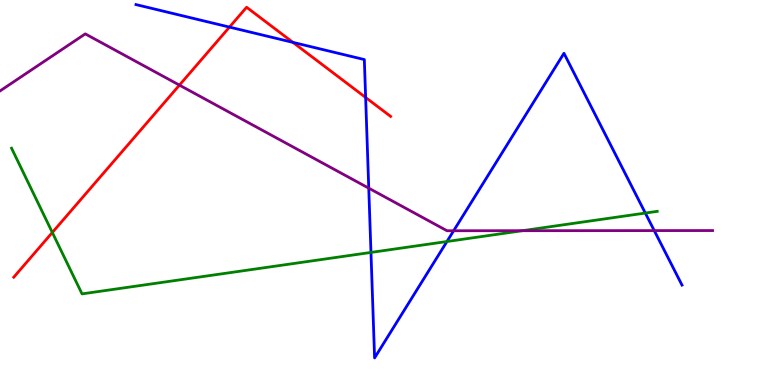[{'lines': ['blue', 'red'], 'intersections': [{'x': 2.96, 'y': 9.3}, {'x': 3.78, 'y': 8.9}, {'x': 4.72, 'y': 7.47}]}, {'lines': ['green', 'red'], 'intersections': [{'x': 0.675, 'y': 3.96}]}, {'lines': ['purple', 'red'], 'intersections': [{'x': 2.32, 'y': 7.79}]}, {'lines': ['blue', 'green'], 'intersections': [{'x': 4.79, 'y': 3.44}, {'x': 5.77, 'y': 3.73}, {'x': 8.33, 'y': 4.47}]}, {'lines': ['blue', 'purple'], 'intersections': [{'x': 4.76, 'y': 5.11}, {'x': 5.85, 'y': 4.01}, {'x': 8.44, 'y': 4.01}]}, {'lines': ['green', 'purple'], 'intersections': [{'x': 6.74, 'y': 4.01}]}]